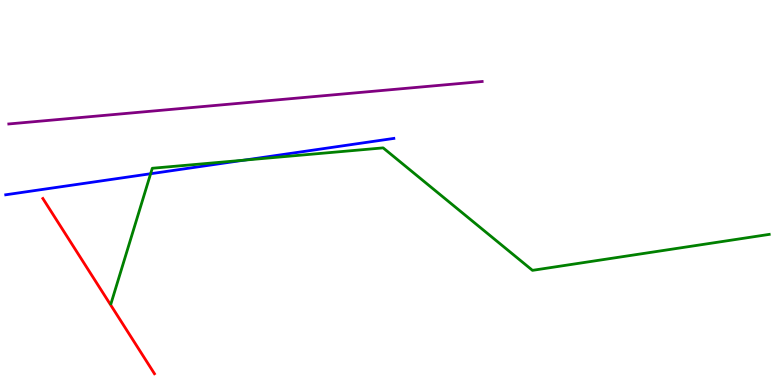[{'lines': ['blue', 'red'], 'intersections': []}, {'lines': ['green', 'red'], 'intersections': []}, {'lines': ['purple', 'red'], 'intersections': []}, {'lines': ['blue', 'green'], 'intersections': [{'x': 1.94, 'y': 5.49}, {'x': 3.15, 'y': 5.84}]}, {'lines': ['blue', 'purple'], 'intersections': []}, {'lines': ['green', 'purple'], 'intersections': []}]